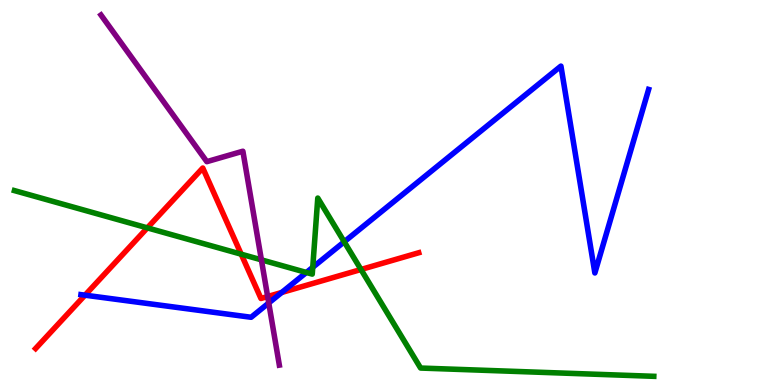[{'lines': ['blue', 'red'], 'intersections': [{'x': 1.1, 'y': 2.33}, {'x': 3.64, 'y': 2.4}]}, {'lines': ['green', 'red'], 'intersections': [{'x': 1.9, 'y': 4.08}, {'x': 3.11, 'y': 3.4}, {'x': 4.66, 'y': 3.0}]}, {'lines': ['purple', 'red'], 'intersections': [{'x': 3.45, 'y': 2.3}]}, {'lines': ['blue', 'green'], 'intersections': [{'x': 3.95, 'y': 2.92}, {'x': 4.04, 'y': 3.06}, {'x': 4.44, 'y': 3.72}]}, {'lines': ['blue', 'purple'], 'intersections': [{'x': 3.47, 'y': 2.13}]}, {'lines': ['green', 'purple'], 'intersections': [{'x': 3.37, 'y': 3.25}]}]